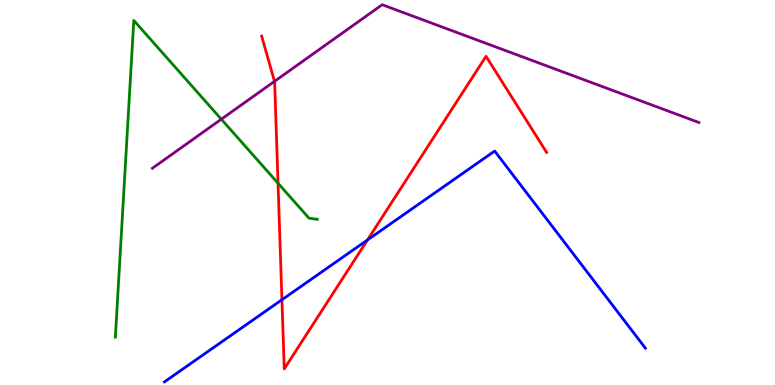[{'lines': ['blue', 'red'], 'intersections': [{'x': 3.64, 'y': 2.21}, {'x': 4.74, 'y': 3.77}]}, {'lines': ['green', 'red'], 'intersections': [{'x': 3.59, 'y': 5.24}]}, {'lines': ['purple', 'red'], 'intersections': [{'x': 3.54, 'y': 7.89}]}, {'lines': ['blue', 'green'], 'intersections': []}, {'lines': ['blue', 'purple'], 'intersections': []}, {'lines': ['green', 'purple'], 'intersections': [{'x': 2.86, 'y': 6.9}]}]